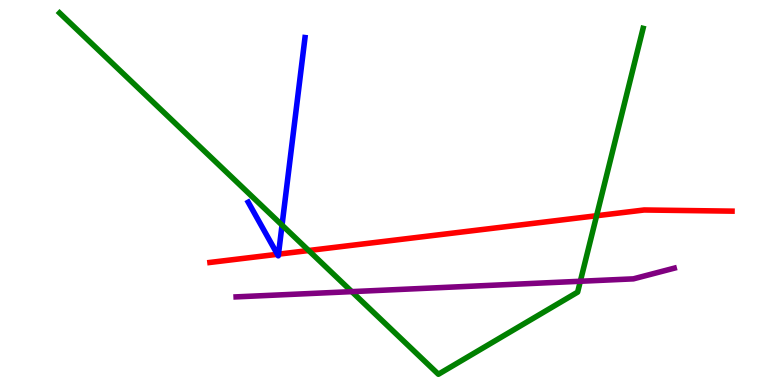[{'lines': ['blue', 'red'], 'intersections': [{'x': 3.58, 'y': 3.39}, {'x': 3.59, 'y': 3.4}]}, {'lines': ['green', 'red'], 'intersections': [{'x': 3.98, 'y': 3.49}, {'x': 7.7, 'y': 4.4}]}, {'lines': ['purple', 'red'], 'intersections': []}, {'lines': ['blue', 'green'], 'intersections': [{'x': 3.64, 'y': 4.15}]}, {'lines': ['blue', 'purple'], 'intersections': []}, {'lines': ['green', 'purple'], 'intersections': [{'x': 4.54, 'y': 2.43}, {'x': 7.49, 'y': 2.69}]}]